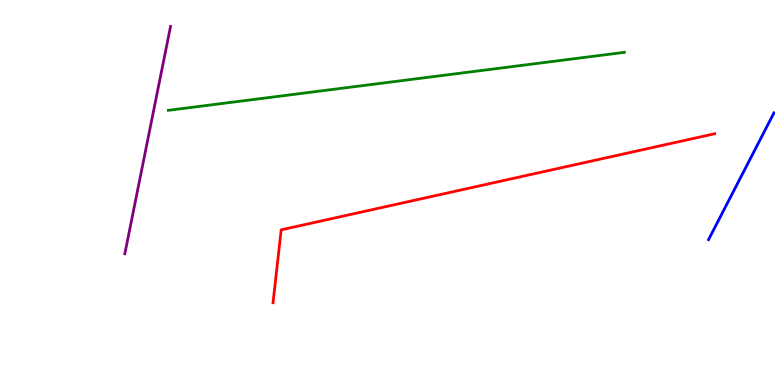[{'lines': ['blue', 'red'], 'intersections': []}, {'lines': ['green', 'red'], 'intersections': []}, {'lines': ['purple', 'red'], 'intersections': []}, {'lines': ['blue', 'green'], 'intersections': []}, {'lines': ['blue', 'purple'], 'intersections': []}, {'lines': ['green', 'purple'], 'intersections': []}]